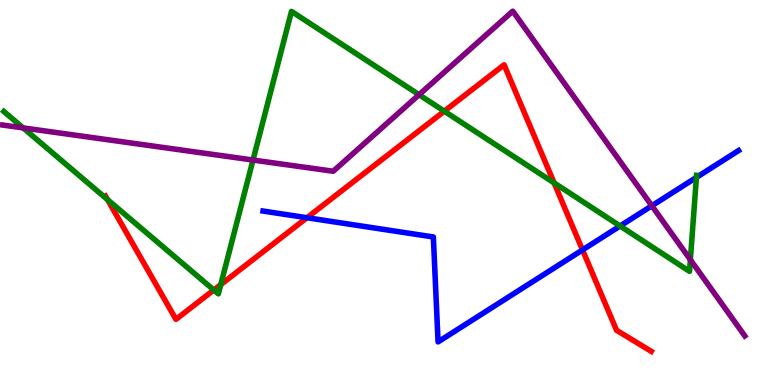[{'lines': ['blue', 'red'], 'intersections': [{'x': 3.96, 'y': 4.34}, {'x': 7.52, 'y': 3.51}]}, {'lines': ['green', 'red'], 'intersections': [{'x': 1.39, 'y': 4.81}, {'x': 2.76, 'y': 2.47}, {'x': 2.85, 'y': 2.61}, {'x': 5.73, 'y': 7.11}, {'x': 7.15, 'y': 5.25}]}, {'lines': ['purple', 'red'], 'intersections': []}, {'lines': ['blue', 'green'], 'intersections': [{'x': 8.0, 'y': 4.13}, {'x': 8.99, 'y': 5.39}]}, {'lines': ['blue', 'purple'], 'intersections': [{'x': 8.41, 'y': 4.65}]}, {'lines': ['green', 'purple'], 'intersections': [{'x': 0.299, 'y': 6.68}, {'x': 3.26, 'y': 5.84}, {'x': 5.41, 'y': 7.54}, {'x': 8.91, 'y': 3.25}]}]